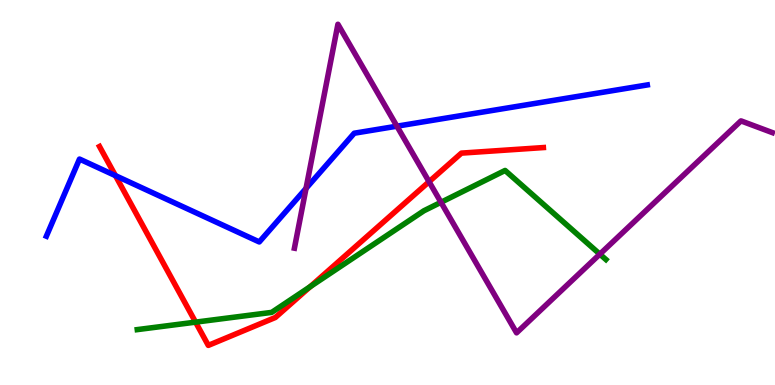[{'lines': ['blue', 'red'], 'intersections': [{'x': 1.49, 'y': 5.44}]}, {'lines': ['green', 'red'], 'intersections': [{'x': 2.52, 'y': 1.63}, {'x': 4.0, 'y': 2.56}]}, {'lines': ['purple', 'red'], 'intersections': [{'x': 5.54, 'y': 5.28}]}, {'lines': ['blue', 'green'], 'intersections': []}, {'lines': ['blue', 'purple'], 'intersections': [{'x': 3.95, 'y': 5.11}, {'x': 5.12, 'y': 6.72}]}, {'lines': ['green', 'purple'], 'intersections': [{'x': 5.69, 'y': 4.75}, {'x': 7.74, 'y': 3.4}]}]